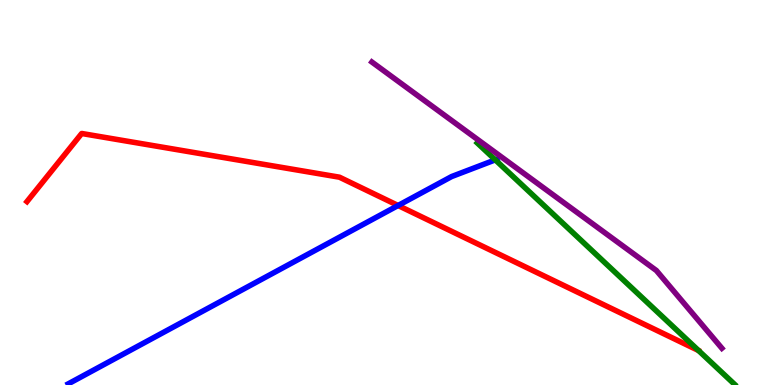[{'lines': ['blue', 'red'], 'intersections': [{'x': 5.14, 'y': 4.66}]}, {'lines': ['green', 'red'], 'intersections': []}, {'lines': ['purple', 'red'], 'intersections': []}, {'lines': ['blue', 'green'], 'intersections': [{'x': 6.39, 'y': 5.85}]}, {'lines': ['blue', 'purple'], 'intersections': []}, {'lines': ['green', 'purple'], 'intersections': []}]